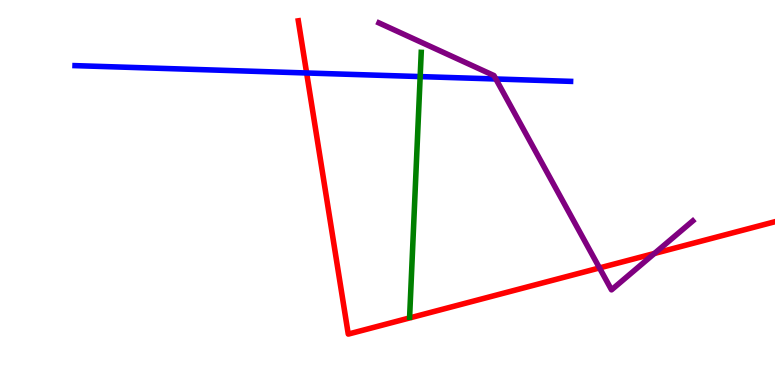[{'lines': ['blue', 'red'], 'intersections': [{'x': 3.96, 'y': 8.1}]}, {'lines': ['green', 'red'], 'intersections': []}, {'lines': ['purple', 'red'], 'intersections': [{'x': 7.74, 'y': 3.04}, {'x': 8.44, 'y': 3.42}]}, {'lines': ['blue', 'green'], 'intersections': [{'x': 5.42, 'y': 8.01}]}, {'lines': ['blue', 'purple'], 'intersections': [{'x': 6.4, 'y': 7.95}]}, {'lines': ['green', 'purple'], 'intersections': []}]